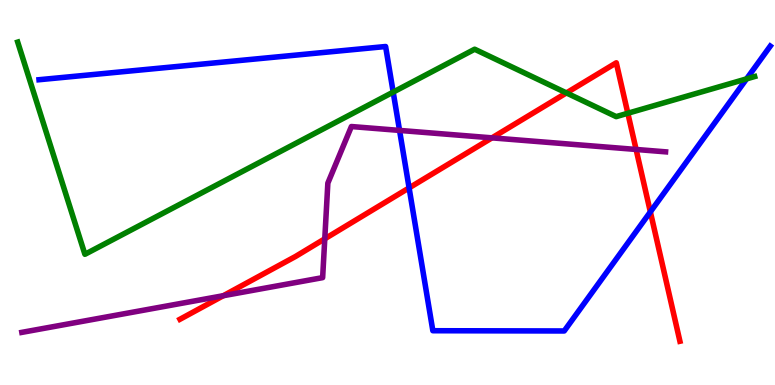[{'lines': ['blue', 'red'], 'intersections': [{'x': 5.28, 'y': 5.12}, {'x': 8.39, 'y': 4.5}]}, {'lines': ['green', 'red'], 'intersections': [{'x': 7.31, 'y': 7.59}, {'x': 8.1, 'y': 7.06}]}, {'lines': ['purple', 'red'], 'intersections': [{'x': 2.88, 'y': 2.32}, {'x': 4.19, 'y': 3.8}, {'x': 6.35, 'y': 6.42}, {'x': 8.21, 'y': 6.12}]}, {'lines': ['blue', 'green'], 'intersections': [{'x': 5.07, 'y': 7.61}, {'x': 9.63, 'y': 7.95}]}, {'lines': ['blue', 'purple'], 'intersections': [{'x': 5.16, 'y': 6.61}]}, {'lines': ['green', 'purple'], 'intersections': []}]